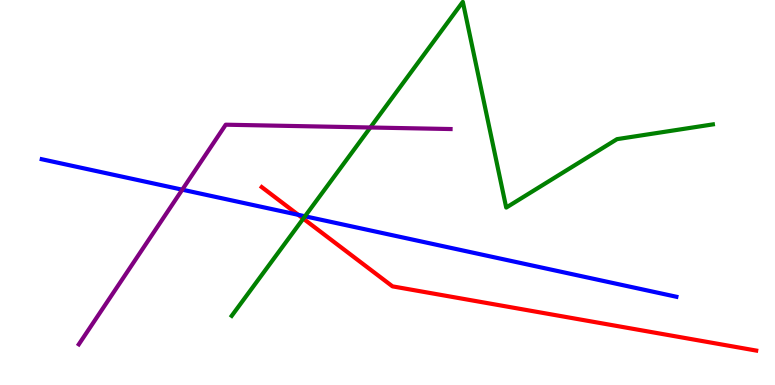[{'lines': ['blue', 'red'], 'intersections': [{'x': 3.85, 'y': 4.42}]}, {'lines': ['green', 'red'], 'intersections': [{'x': 3.91, 'y': 4.32}]}, {'lines': ['purple', 'red'], 'intersections': []}, {'lines': ['blue', 'green'], 'intersections': [{'x': 3.94, 'y': 4.38}]}, {'lines': ['blue', 'purple'], 'intersections': [{'x': 2.35, 'y': 5.07}]}, {'lines': ['green', 'purple'], 'intersections': [{'x': 4.78, 'y': 6.69}]}]